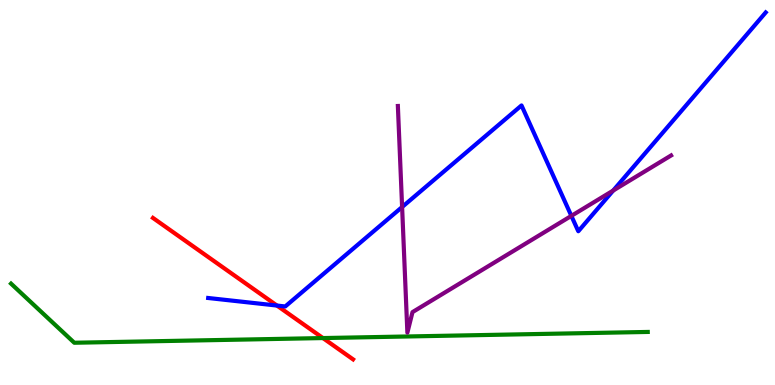[{'lines': ['blue', 'red'], 'intersections': [{'x': 3.57, 'y': 2.06}]}, {'lines': ['green', 'red'], 'intersections': [{'x': 4.17, 'y': 1.22}]}, {'lines': ['purple', 'red'], 'intersections': []}, {'lines': ['blue', 'green'], 'intersections': []}, {'lines': ['blue', 'purple'], 'intersections': [{'x': 5.19, 'y': 4.62}, {'x': 7.37, 'y': 4.39}, {'x': 7.91, 'y': 5.05}]}, {'lines': ['green', 'purple'], 'intersections': []}]